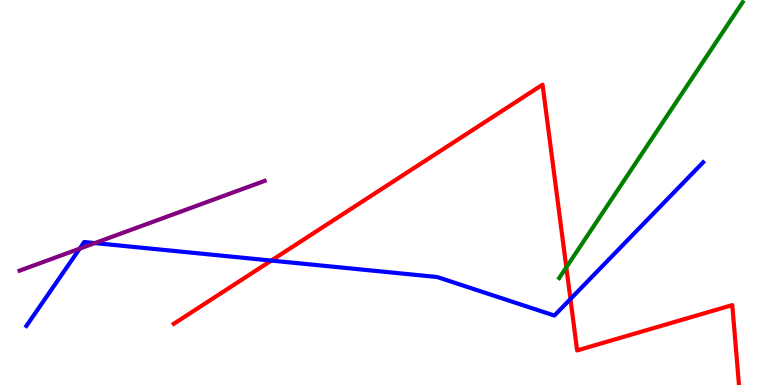[{'lines': ['blue', 'red'], 'intersections': [{'x': 3.5, 'y': 3.23}, {'x': 7.36, 'y': 2.23}]}, {'lines': ['green', 'red'], 'intersections': [{'x': 7.31, 'y': 3.06}]}, {'lines': ['purple', 'red'], 'intersections': []}, {'lines': ['blue', 'green'], 'intersections': []}, {'lines': ['blue', 'purple'], 'intersections': [{'x': 1.03, 'y': 3.54}, {'x': 1.22, 'y': 3.69}]}, {'lines': ['green', 'purple'], 'intersections': []}]